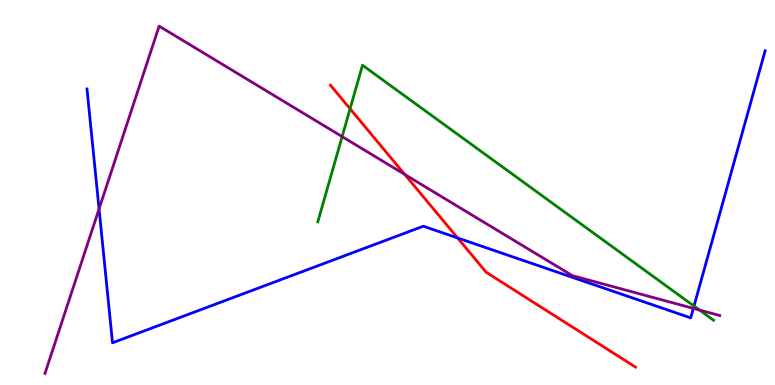[{'lines': ['blue', 'red'], 'intersections': [{'x': 5.9, 'y': 3.82}]}, {'lines': ['green', 'red'], 'intersections': [{'x': 4.52, 'y': 7.17}]}, {'lines': ['purple', 'red'], 'intersections': [{'x': 5.22, 'y': 5.47}]}, {'lines': ['blue', 'green'], 'intersections': [{'x': 8.95, 'y': 2.05}]}, {'lines': ['blue', 'purple'], 'intersections': [{'x': 1.28, 'y': 4.57}, {'x': 8.95, 'y': 1.99}]}, {'lines': ['green', 'purple'], 'intersections': [{'x': 4.41, 'y': 6.45}, {'x': 9.03, 'y': 1.95}]}]